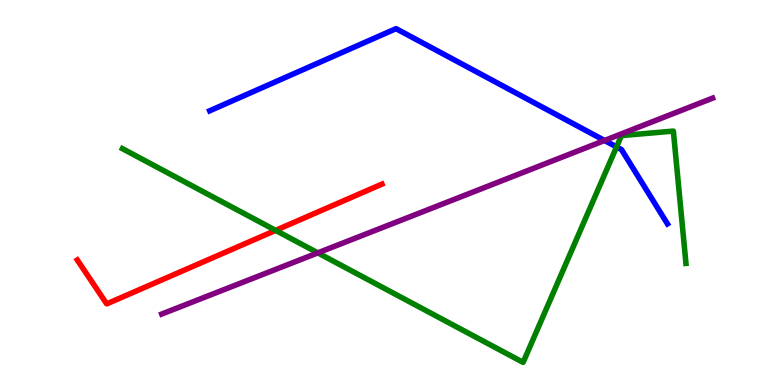[{'lines': ['blue', 'red'], 'intersections': []}, {'lines': ['green', 'red'], 'intersections': [{'x': 3.56, 'y': 4.02}]}, {'lines': ['purple', 'red'], 'intersections': []}, {'lines': ['blue', 'green'], 'intersections': [{'x': 7.96, 'y': 6.18}]}, {'lines': ['blue', 'purple'], 'intersections': [{'x': 7.8, 'y': 6.35}]}, {'lines': ['green', 'purple'], 'intersections': [{'x': 4.1, 'y': 3.43}]}]